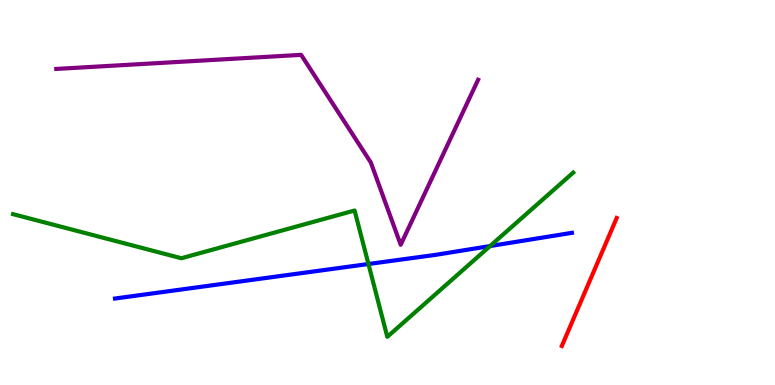[{'lines': ['blue', 'red'], 'intersections': []}, {'lines': ['green', 'red'], 'intersections': []}, {'lines': ['purple', 'red'], 'intersections': []}, {'lines': ['blue', 'green'], 'intersections': [{'x': 4.75, 'y': 3.14}, {'x': 6.32, 'y': 3.61}]}, {'lines': ['blue', 'purple'], 'intersections': []}, {'lines': ['green', 'purple'], 'intersections': []}]